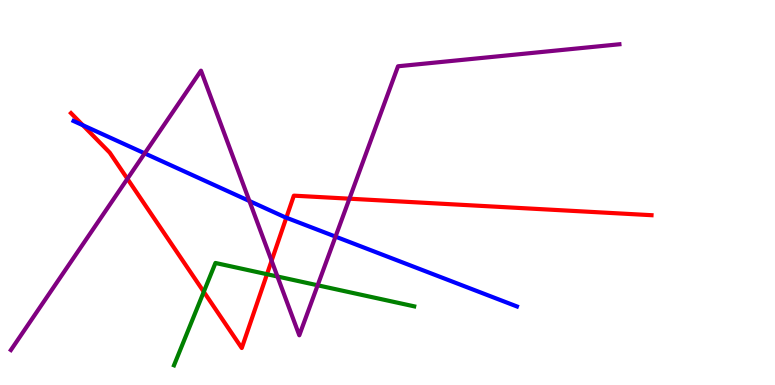[{'lines': ['blue', 'red'], 'intersections': [{'x': 1.07, 'y': 6.75}, {'x': 3.69, 'y': 4.35}]}, {'lines': ['green', 'red'], 'intersections': [{'x': 2.63, 'y': 2.42}, {'x': 3.45, 'y': 2.88}]}, {'lines': ['purple', 'red'], 'intersections': [{'x': 1.64, 'y': 5.36}, {'x': 3.5, 'y': 3.23}, {'x': 4.51, 'y': 4.84}]}, {'lines': ['blue', 'green'], 'intersections': []}, {'lines': ['blue', 'purple'], 'intersections': [{'x': 1.87, 'y': 6.02}, {'x': 3.22, 'y': 4.78}, {'x': 4.33, 'y': 3.85}]}, {'lines': ['green', 'purple'], 'intersections': [{'x': 3.58, 'y': 2.82}, {'x': 4.1, 'y': 2.59}]}]